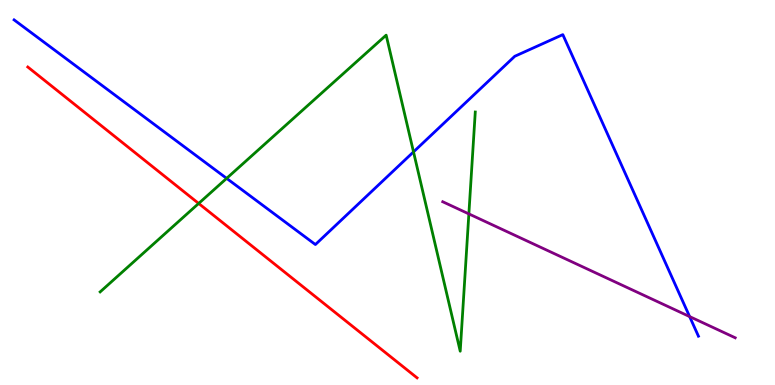[{'lines': ['blue', 'red'], 'intersections': []}, {'lines': ['green', 'red'], 'intersections': [{'x': 2.56, 'y': 4.72}]}, {'lines': ['purple', 'red'], 'intersections': []}, {'lines': ['blue', 'green'], 'intersections': [{'x': 2.92, 'y': 5.37}, {'x': 5.34, 'y': 6.05}]}, {'lines': ['blue', 'purple'], 'intersections': [{'x': 8.9, 'y': 1.78}]}, {'lines': ['green', 'purple'], 'intersections': [{'x': 6.05, 'y': 4.44}]}]